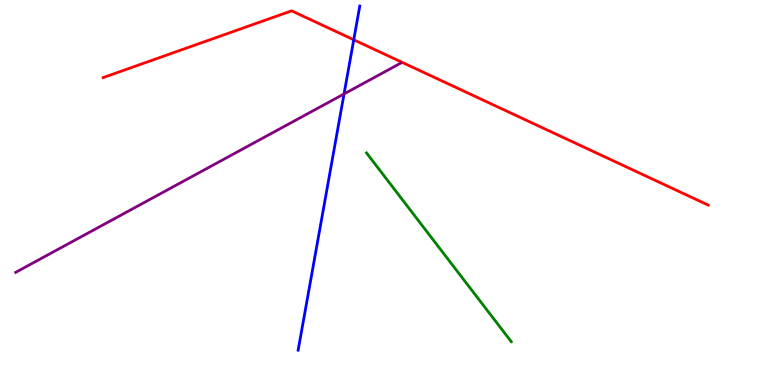[{'lines': ['blue', 'red'], 'intersections': [{'x': 4.56, 'y': 8.97}]}, {'lines': ['green', 'red'], 'intersections': []}, {'lines': ['purple', 'red'], 'intersections': []}, {'lines': ['blue', 'green'], 'intersections': []}, {'lines': ['blue', 'purple'], 'intersections': [{'x': 4.44, 'y': 7.56}]}, {'lines': ['green', 'purple'], 'intersections': []}]